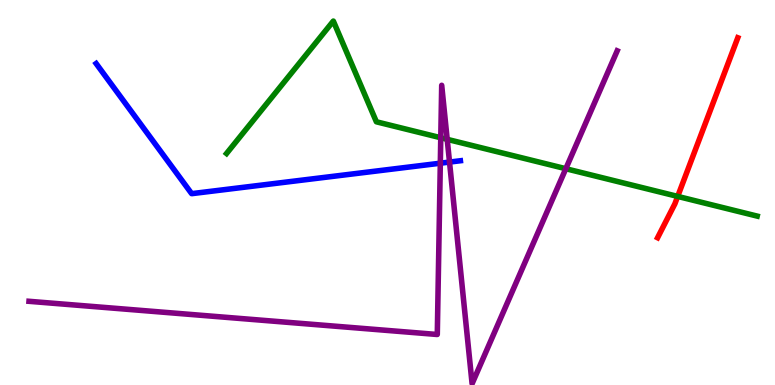[{'lines': ['blue', 'red'], 'intersections': []}, {'lines': ['green', 'red'], 'intersections': [{'x': 8.74, 'y': 4.9}]}, {'lines': ['purple', 'red'], 'intersections': []}, {'lines': ['blue', 'green'], 'intersections': []}, {'lines': ['blue', 'purple'], 'intersections': [{'x': 5.68, 'y': 5.76}, {'x': 5.8, 'y': 5.79}]}, {'lines': ['green', 'purple'], 'intersections': [{'x': 5.69, 'y': 6.42}, {'x': 5.77, 'y': 6.38}, {'x': 7.3, 'y': 5.62}]}]